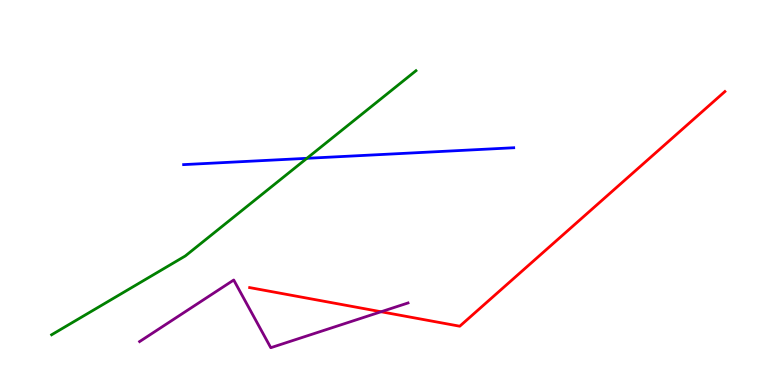[{'lines': ['blue', 'red'], 'intersections': []}, {'lines': ['green', 'red'], 'intersections': []}, {'lines': ['purple', 'red'], 'intersections': [{'x': 4.92, 'y': 1.9}]}, {'lines': ['blue', 'green'], 'intersections': [{'x': 3.96, 'y': 5.89}]}, {'lines': ['blue', 'purple'], 'intersections': []}, {'lines': ['green', 'purple'], 'intersections': []}]